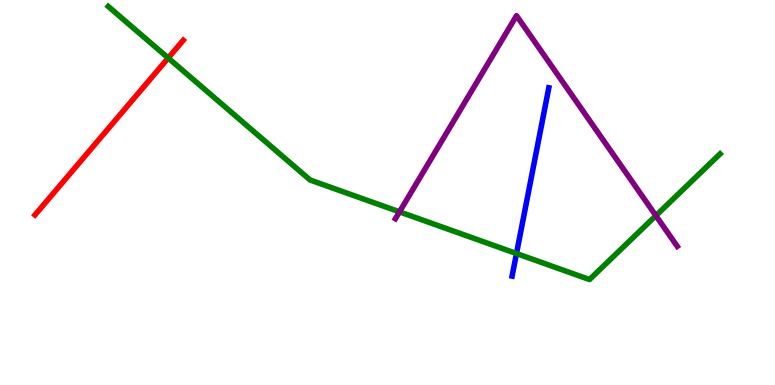[{'lines': ['blue', 'red'], 'intersections': []}, {'lines': ['green', 'red'], 'intersections': [{'x': 2.17, 'y': 8.49}]}, {'lines': ['purple', 'red'], 'intersections': []}, {'lines': ['blue', 'green'], 'intersections': [{'x': 6.66, 'y': 3.41}]}, {'lines': ['blue', 'purple'], 'intersections': []}, {'lines': ['green', 'purple'], 'intersections': [{'x': 5.15, 'y': 4.5}, {'x': 8.46, 'y': 4.4}]}]